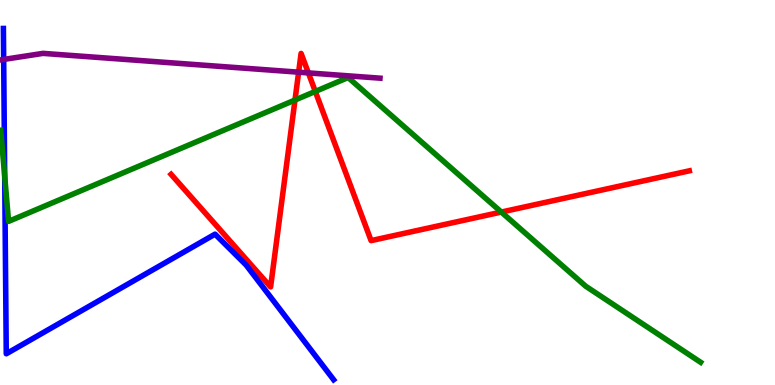[{'lines': ['blue', 'red'], 'intersections': []}, {'lines': ['green', 'red'], 'intersections': [{'x': 3.81, 'y': 7.4}, {'x': 4.07, 'y': 7.62}, {'x': 6.47, 'y': 4.49}]}, {'lines': ['purple', 'red'], 'intersections': [{'x': 3.85, 'y': 8.13}, {'x': 3.98, 'y': 8.11}]}, {'lines': ['blue', 'green'], 'intersections': [{'x': 0.0606, 'y': 5.42}]}, {'lines': ['blue', 'purple'], 'intersections': [{'x': 0.0473, 'y': 8.46}]}, {'lines': ['green', 'purple'], 'intersections': []}]